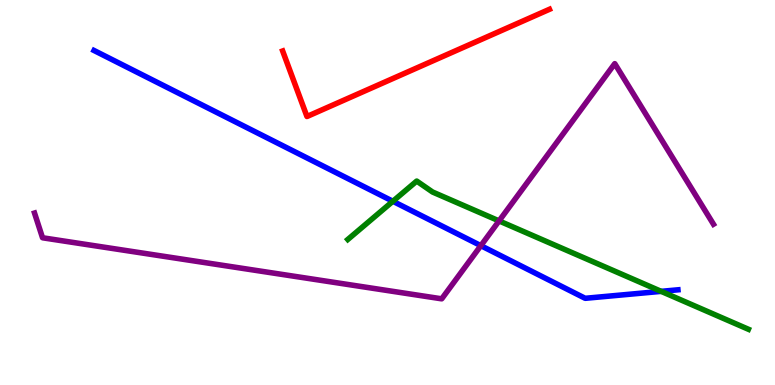[{'lines': ['blue', 'red'], 'intersections': []}, {'lines': ['green', 'red'], 'intersections': []}, {'lines': ['purple', 'red'], 'intersections': []}, {'lines': ['blue', 'green'], 'intersections': [{'x': 5.07, 'y': 4.77}, {'x': 8.53, 'y': 2.43}]}, {'lines': ['blue', 'purple'], 'intersections': [{'x': 6.2, 'y': 3.62}]}, {'lines': ['green', 'purple'], 'intersections': [{'x': 6.44, 'y': 4.26}]}]